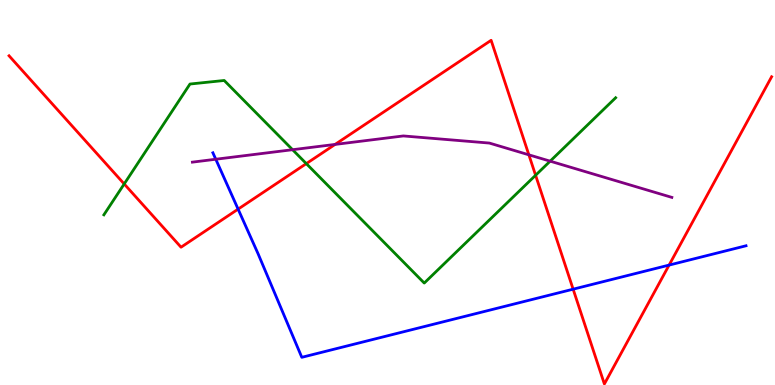[{'lines': ['blue', 'red'], 'intersections': [{'x': 3.07, 'y': 4.57}, {'x': 7.4, 'y': 2.49}, {'x': 8.63, 'y': 3.11}]}, {'lines': ['green', 'red'], 'intersections': [{'x': 1.6, 'y': 5.22}, {'x': 3.95, 'y': 5.75}, {'x': 6.91, 'y': 5.45}]}, {'lines': ['purple', 'red'], 'intersections': [{'x': 4.32, 'y': 6.25}, {'x': 6.82, 'y': 5.98}]}, {'lines': ['blue', 'green'], 'intersections': []}, {'lines': ['blue', 'purple'], 'intersections': [{'x': 2.78, 'y': 5.86}]}, {'lines': ['green', 'purple'], 'intersections': [{'x': 3.78, 'y': 6.11}, {'x': 7.1, 'y': 5.81}]}]